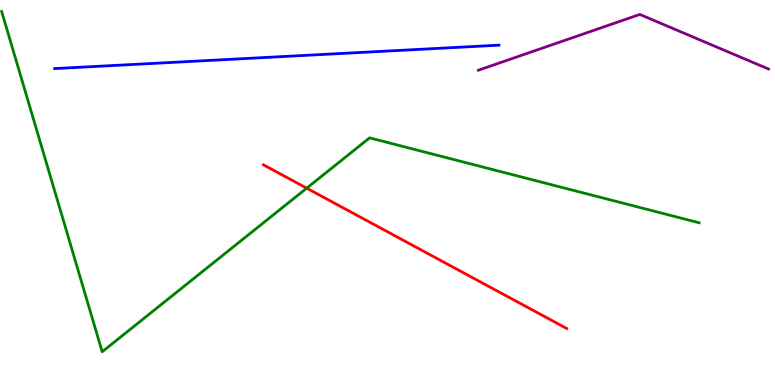[{'lines': ['blue', 'red'], 'intersections': []}, {'lines': ['green', 'red'], 'intersections': [{'x': 3.96, 'y': 5.11}]}, {'lines': ['purple', 'red'], 'intersections': []}, {'lines': ['blue', 'green'], 'intersections': []}, {'lines': ['blue', 'purple'], 'intersections': []}, {'lines': ['green', 'purple'], 'intersections': []}]